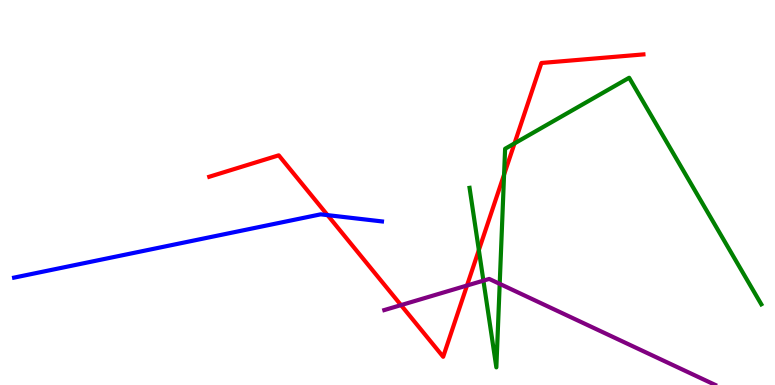[{'lines': ['blue', 'red'], 'intersections': [{'x': 4.23, 'y': 4.41}]}, {'lines': ['green', 'red'], 'intersections': [{'x': 6.18, 'y': 3.5}, {'x': 6.5, 'y': 5.46}, {'x': 6.64, 'y': 6.28}]}, {'lines': ['purple', 'red'], 'intersections': [{'x': 5.17, 'y': 2.08}, {'x': 6.03, 'y': 2.58}]}, {'lines': ['blue', 'green'], 'intersections': []}, {'lines': ['blue', 'purple'], 'intersections': []}, {'lines': ['green', 'purple'], 'intersections': [{'x': 6.24, 'y': 2.71}, {'x': 6.45, 'y': 2.63}]}]